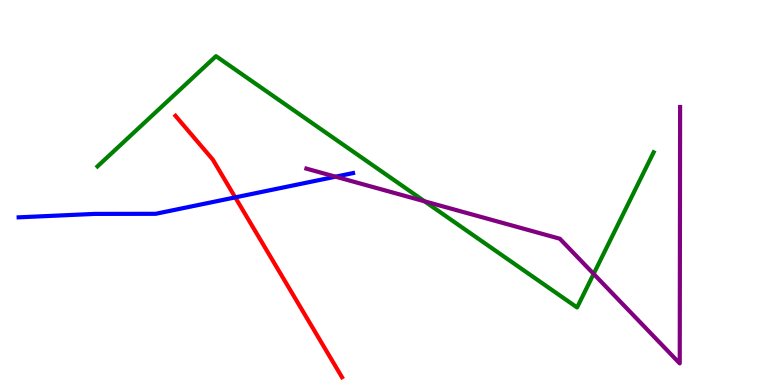[{'lines': ['blue', 'red'], 'intersections': [{'x': 3.04, 'y': 4.87}]}, {'lines': ['green', 'red'], 'intersections': []}, {'lines': ['purple', 'red'], 'intersections': []}, {'lines': ['blue', 'green'], 'intersections': []}, {'lines': ['blue', 'purple'], 'intersections': [{'x': 4.33, 'y': 5.41}]}, {'lines': ['green', 'purple'], 'intersections': [{'x': 5.48, 'y': 4.77}, {'x': 7.66, 'y': 2.89}]}]